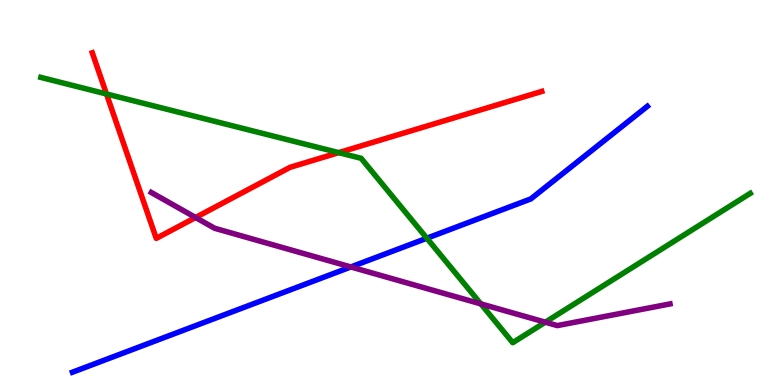[{'lines': ['blue', 'red'], 'intersections': []}, {'lines': ['green', 'red'], 'intersections': [{'x': 1.37, 'y': 7.56}, {'x': 4.37, 'y': 6.04}]}, {'lines': ['purple', 'red'], 'intersections': [{'x': 2.52, 'y': 4.35}]}, {'lines': ['blue', 'green'], 'intersections': [{'x': 5.51, 'y': 3.81}]}, {'lines': ['blue', 'purple'], 'intersections': [{'x': 4.53, 'y': 3.07}]}, {'lines': ['green', 'purple'], 'intersections': [{'x': 6.2, 'y': 2.11}, {'x': 7.04, 'y': 1.63}]}]